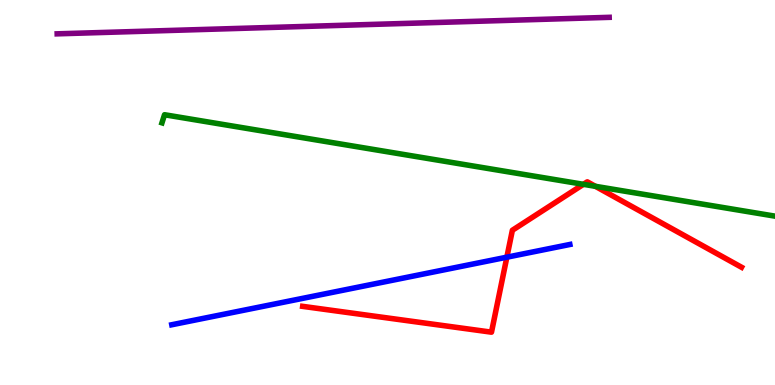[{'lines': ['blue', 'red'], 'intersections': [{'x': 6.54, 'y': 3.32}]}, {'lines': ['green', 'red'], 'intersections': [{'x': 7.53, 'y': 5.21}, {'x': 7.68, 'y': 5.16}]}, {'lines': ['purple', 'red'], 'intersections': []}, {'lines': ['blue', 'green'], 'intersections': []}, {'lines': ['blue', 'purple'], 'intersections': []}, {'lines': ['green', 'purple'], 'intersections': []}]